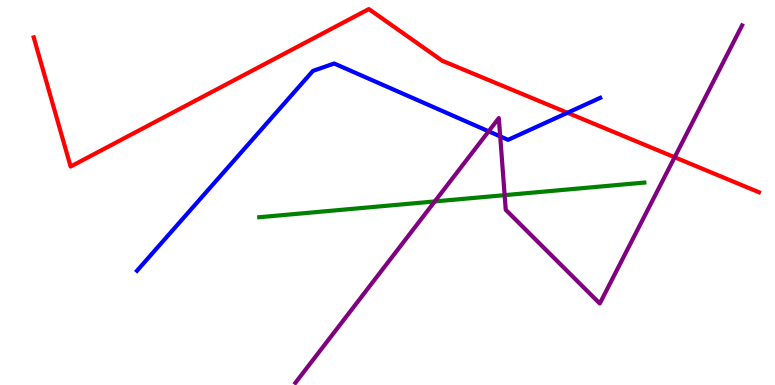[{'lines': ['blue', 'red'], 'intersections': [{'x': 7.32, 'y': 7.07}]}, {'lines': ['green', 'red'], 'intersections': []}, {'lines': ['purple', 'red'], 'intersections': [{'x': 8.7, 'y': 5.92}]}, {'lines': ['blue', 'green'], 'intersections': []}, {'lines': ['blue', 'purple'], 'intersections': [{'x': 6.3, 'y': 6.59}, {'x': 6.45, 'y': 6.46}]}, {'lines': ['green', 'purple'], 'intersections': [{'x': 5.61, 'y': 4.77}, {'x': 6.51, 'y': 4.93}]}]